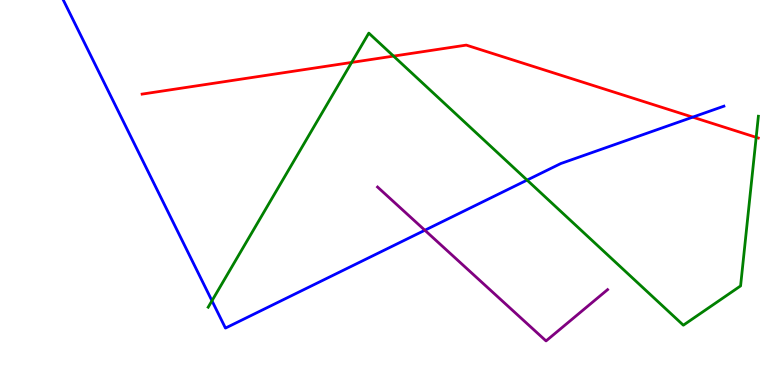[{'lines': ['blue', 'red'], 'intersections': [{'x': 8.94, 'y': 6.96}]}, {'lines': ['green', 'red'], 'intersections': [{'x': 4.54, 'y': 8.38}, {'x': 5.08, 'y': 8.54}, {'x': 9.76, 'y': 6.43}]}, {'lines': ['purple', 'red'], 'intersections': []}, {'lines': ['blue', 'green'], 'intersections': [{'x': 2.74, 'y': 2.19}, {'x': 6.8, 'y': 5.32}]}, {'lines': ['blue', 'purple'], 'intersections': [{'x': 5.48, 'y': 4.02}]}, {'lines': ['green', 'purple'], 'intersections': []}]